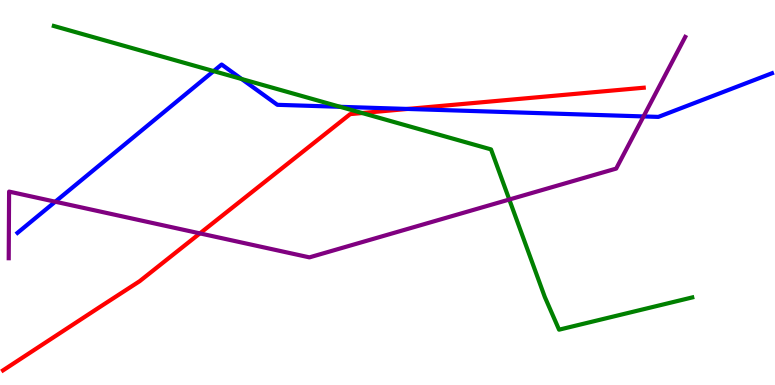[{'lines': ['blue', 'red'], 'intersections': [{'x': 5.26, 'y': 7.17}]}, {'lines': ['green', 'red'], 'intersections': [{'x': 4.67, 'y': 7.06}]}, {'lines': ['purple', 'red'], 'intersections': [{'x': 2.58, 'y': 3.94}]}, {'lines': ['blue', 'green'], 'intersections': [{'x': 2.76, 'y': 8.15}, {'x': 3.12, 'y': 7.95}, {'x': 4.39, 'y': 7.23}]}, {'lines': ['blue', 'purple'], 'intersections': [{'x': 0.713, 'y': 4.76}, {'x': 8.3, 'y': 6.98}]}, {'lines': ['green', 'purple'], 'intersections': [{'x': 6.57, 'y': 4.82}]}]